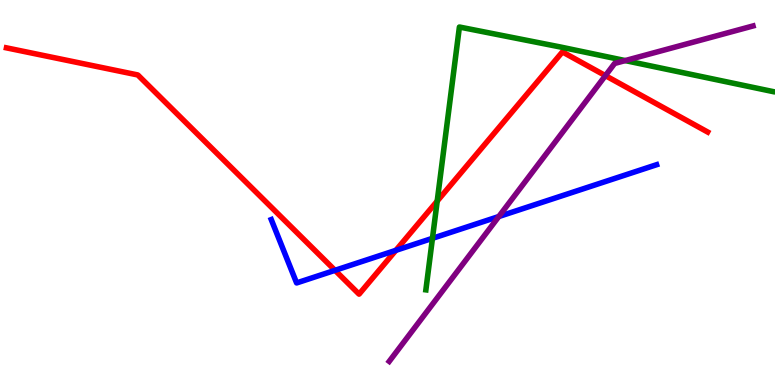[{'lines': ['blue', 'red'], 'intersections': [{'x': 4.32, 'y': 2.98}, {'x': 5.11, 'y': 3.5}]}, {'lines': ['green', 'red'], 'intersections': [{'x': 5.64, 'y': 4.78}]}, {'lines': ['purple', 'red'], 'intersections': [{'x': 7.81, 'y': 8.04}]}, {'lines': ['blue', 'green'], 'intersections': [{'x': 5.58, 'y': 3.81}]}, {'lines': ['blue', 'purple'], 'intersections': [{'x': 6.44, 'y': 4.38}]}, {'lines': ['green', 'purple'], 'intersections': [{'x': 8.07, 'y': 8.43}]}]